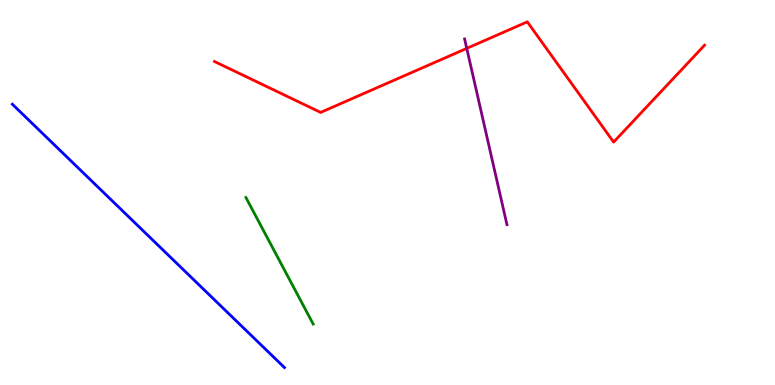[{'lines': ['blue', 'red'], 'intersections': []}, {'lines': ['green', 'red'], 'intersections': []}, {'lines': ['purple', 'red'], 'intersections': [{'x': 6.02, 'y': 8.74}]}, {'lines': ['blue', 'green'], 'intersections': []}, {'lines': ['blue', 'purple'], 'intersections': []}, {'lines': ['green', 'purple'], 'intersections': []}]